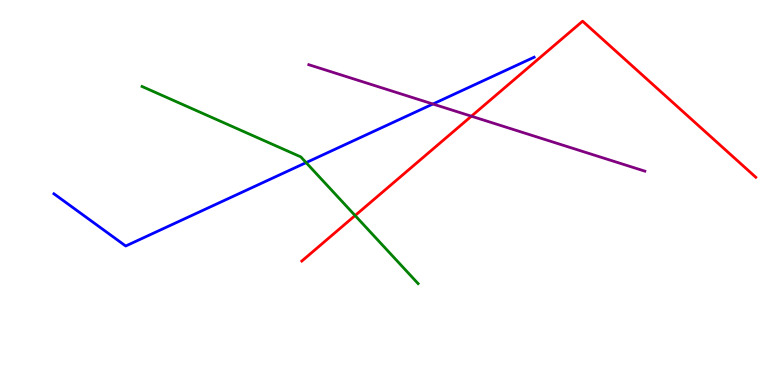[{'lines': ['blue', 'red'], 'intersections': []}, {'lines': ['green', 'red'], 'intersections': [{'x': 4.58, 'y': 4.4}]}, {'lines': ['purple', 'red'], 'intersections': [{'x': 6.08, 'y': 6.98}]}, {'lines': ['blue', 'green'], 'intersections': [{'x': 3.95, 'y': 5.78}]}, {'lines': ['blue', 'purple'], 'intersections': [{'x': 5.59, 'y': 7.3}]}, {'lines': ['green', 'purple'], 'intersections': []}]